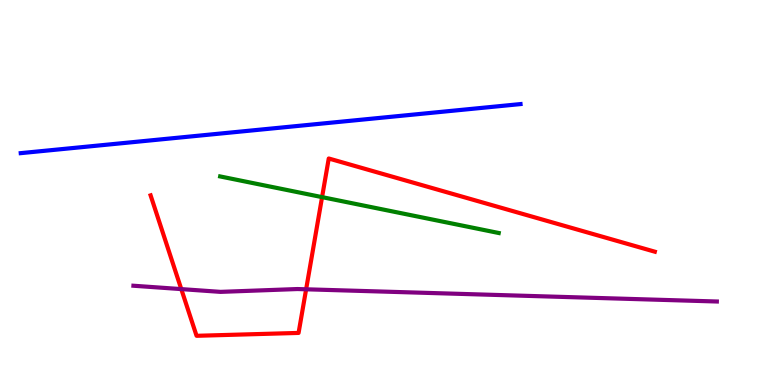[{'lines': ['blue', 'red'], 'intersections': []}, {'lines': ['green', 'red'], 'intersections': [{'x': 4.16, 'y': 4.88}]}, {'lines': ['purple', 'red'], 'intersections': [{'x': 2.34, 'y': 2.49}, {'x': 3.95, 'y': 2.49}]}, {'lines': ['blue', 'green'], 'intersections': []}, {'lines': ['blue', 'purple'], 'intersections': []}, {'lines': ['green', 'purple'], 'intersections': []}]